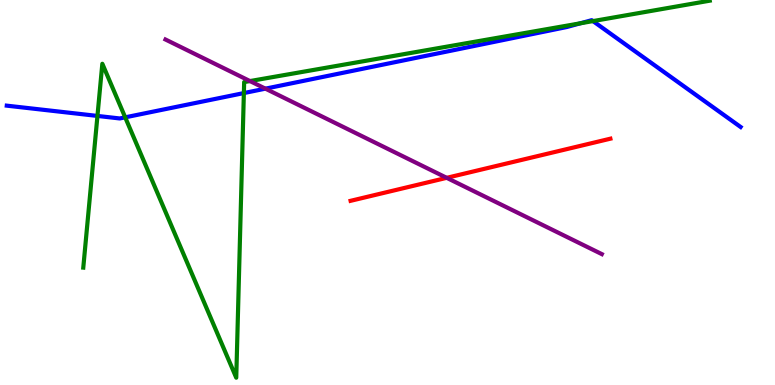[{'lines': ['blue', 'red'], 'intersections': []}, {'lines': ['green', 'red'], 'intersections': []}, {'lines': ['purple', 'red'], 'intersections': [{'x': 5.76, 'y': 5.38}]}, {'lines': ['blue', 'green'], 'intersections': [{'x': 1.26, 'y': 6.99}, {'x': 1.62, 'y': 6.95}, {'x': 3.15, 'y': 7.58}, {'x': 7.49, 'y': 9.39}, {'x': 7.65, 'y': 9.45}]}, {'lines': ['blue', 'purple'], 'intersections': [{'x': 3.42, 'y': 7.7}]}, {'lines': ['green', 'purple'], 'intersections': [{'x': 3.23, 'y': 7.89}]}]